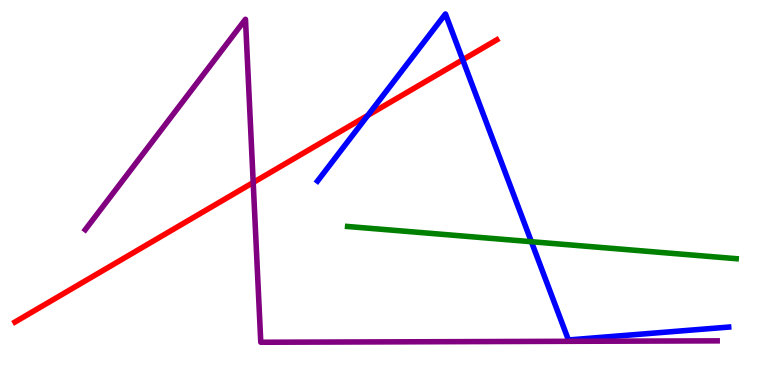[{'lines': ['blue', 'red'], 'intersections': [{'x': 4.75, 'y': 7.0}, {'x': 5.97, 'y': 8.45}]}, {'lines': ['green', 'red'], 'intersections': []}, {'lines': ['purple', 'red'], 'intersections': [{'x': 3.27, 'y': 5.26}]}, {'lines': ['blue', 'green'], 'intersections': [{'x': 6.86, 'y': 3.72}]}, {'lines': ['blue', 'purple'], 'intersections': []}, {'lines': ['green', 'purple'], 'intersections': []}]